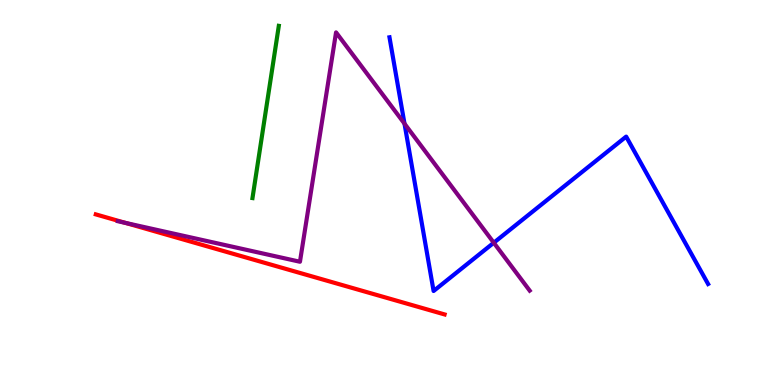[{'lines': ['blue', 'red'], 'intersections': []}, {'lines': ['green', 'red'], 'intersections': []}, {'lines': ['purple', 'red'], 'intersections': [{'x': 1.62, 'y': 4.21}]}, {'lines': ['blue', 'green'], 'intersections': []}, {'lines': ['blue', 'purple'], 'intersections': [{'x': 5.22, 'y': 6.79}, {'x': 6.37, 'y': 3.7}]}, {'lines': ['green', 'purple'], 'intersections': []}]